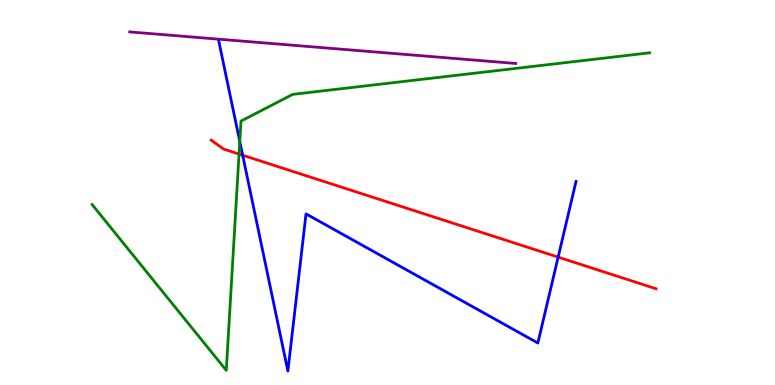[{'lines': ['blue', 'red'], 'intersections': [{'x': 3.13, 'y': 5.97}, {'x': 7.2, 'y': 3.32}]}, {'lines': ['green', 'red'], 'intersections': [{'x': 3.08, 'y': 6.0}]}, {'lines': ['purple', 'red'], 'intersections': []}, {'lines': ['blue', 'green'], 'intersections': [{'x': 3.09, 'y': 6.33}]}, {'lines': ['blue', 'purple'], 'intersections': []}, {'lines': ['green', 'purple'], 'intersections': []}]